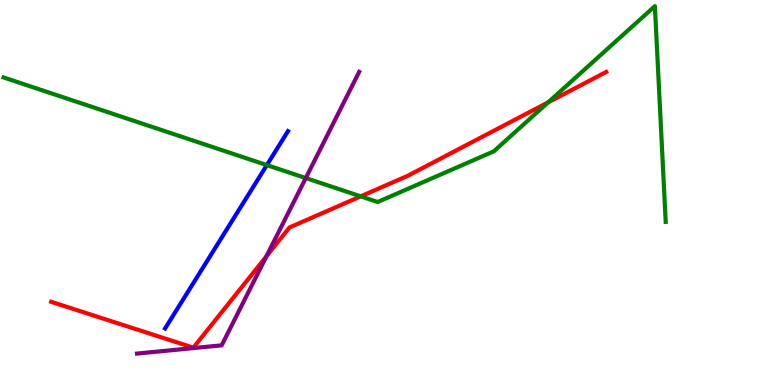[{'lines': ['blue', 'red'], 'intersections': []}, {'lines': ['green', 'red'], 'intersections': [{'x': 4.65, 'y': 4.9}, {'x': 7.07, 'y': 7.34}]}, {'lines': ['purple', 'red'], 'intersections': [{'x': 3.44, 'y': 3.34}]}, {'lines': ['blue', 'green'], 'intersections': [{'x': 3.44, 'y': 5.71}]}, {'lines': ['blue', 'purple'], 'intersections': []}, {'lines': ['green', 'purple'], 'intersections': [{'x': 3.95, 'y': 5.38}]}]